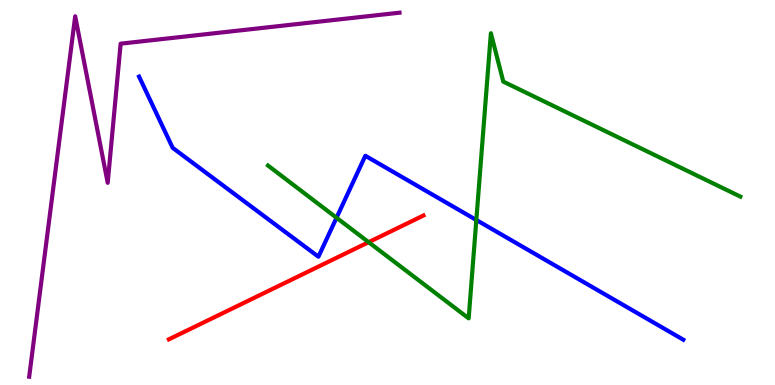[{'lines': ['blue', 'red'], 'intersections': []}, {'lines': ['green', 'red'], 'intersections': [{'x': 4.76, 'y': 3.71}]}, {'lines': ['purple', 'red'], 'intersections': []}, {'lines': ['blue', 'green'], 'intersections': [{'x': 4.34, 'y': 4.34}, {'x': 6.15, 'y': 4.29}]}, {'lines': ['blue', 'purple'], 'intersections': []}, {'lines': ['green', 'purple'], 'intersections': []}]